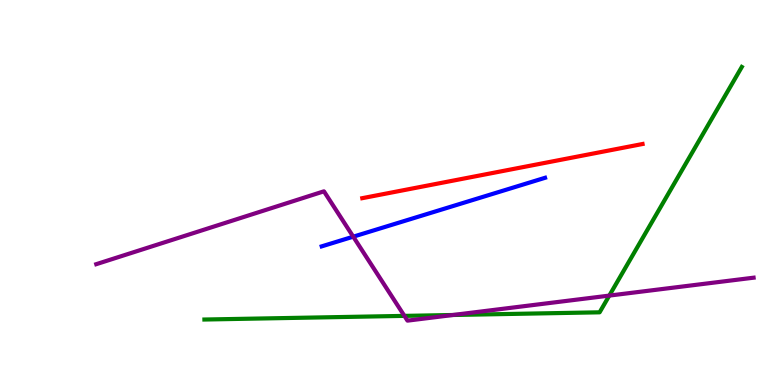[{'lines': ['blue', 'red'], 'intersections': []}, {'lines': ['green', 'red'], 'intersections': []}, {'lines': ['purple', 'red'], 'intersections': []}, {'lines': ['blue', 'green'], 'intersections': []}, {'lines': ['blue', 'purple'], 'intersections': [{'x': 4.56, 'y': 3.85}]}, {'lines': ['green', 'purple'], 'intersections': [{'x': 5.22, 'y': 1.8}, {'x': 5.84, 'y': 1.82}, {'x': 7.86, 'y': 2.32}]}]